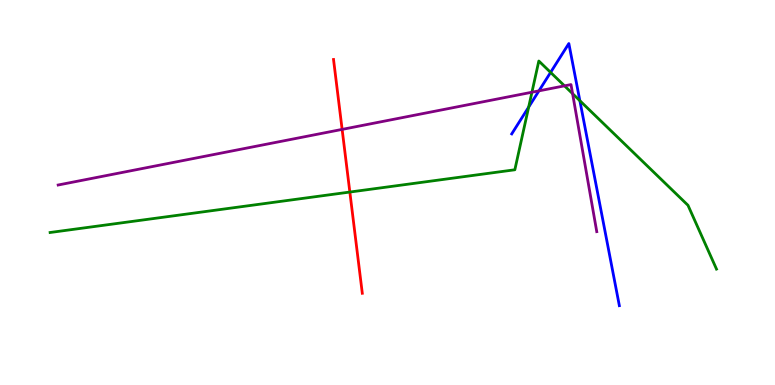[{'lines': ['blue', 'red'], 'intersections': []}, {'lines': ['green', 'red'], 'intersections': [{'x': 4.51, 'y': 5.01}]}, {'lines': ['purple', 'red'], 'intersections': [{'x': 4.41, 'y': 6.64}]}, {'lines': ['blue', 'green'], 'intersections': [{'x': 6.82, 'y': 7.22}, {'x': 7.1, 'y': 8.12}, {'x': 7.48, 'y': 7.38}]}, {'lines': ['blue', 'purple'], 'intersections': [{'x': 6.95, 'y': 7.64}]}, {'lines': ['green', 'purple'], 'intersections': [{'x': 6.86, 'y': 7.6}, {'x': 7.28, 'y': 7.77}, {'x': 7.39, 'y': 7.57}]}]